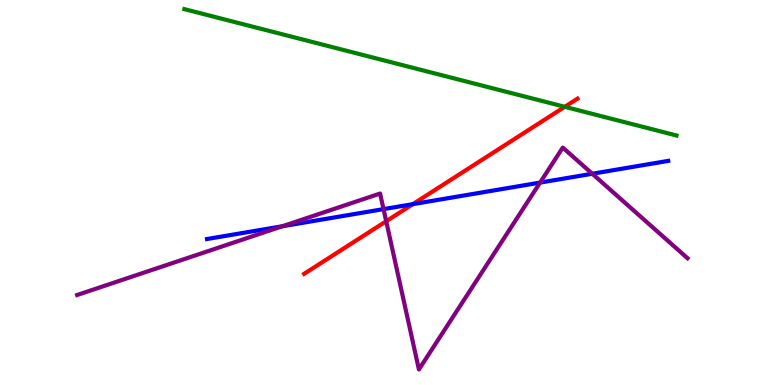[{'lines': ['blue', 'red'], 'intersections': [{'x': 5.33, 'y': 4.7}]}, {'lines': ['green', 'red'], 'intersections': [{'x': 7.29, 'y': 7.23}]}, {'lines': ['purple', 'red'], 'intersections': [{'x': 4.98, 'y': 4.25}]}, {'lines': ['blue', 'green'], 'intersections': []}, {'lines': ['blue', 'purple'], 'intersections': [{'x': 3.64, 'y': 4.12}, {'x': 4.95, 'y': 4.57}, {'x': 6.97, 'y': 5.26}, {'x': 7.64, 'y': 5.49}]}, {'lines': ['green', 'purple'], 'intersections': []}]